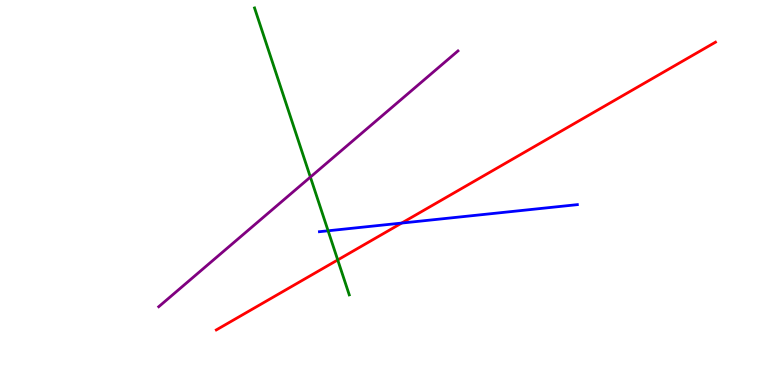[{'lines': ['blue', 'red'], 'intersections': [{'x': 5.18, 'y': 4.21}]}, {'lines': ['green', 'red'], 'intersections': [{'x': 4.36, 'y': 3.25}]}, {'lines': ['purple', 'red'], 'intersections': []}, {'lines': ['blue', 'green'], 'intersections': [{'x': 4.23, 'y': 4.01}]}, {'lines': ['blue', 'purple'], 'intersections': []}, {'lines': ['green', 'purple'], 'intersections': [{'x': 4.0, 'y': 5.4}]}]